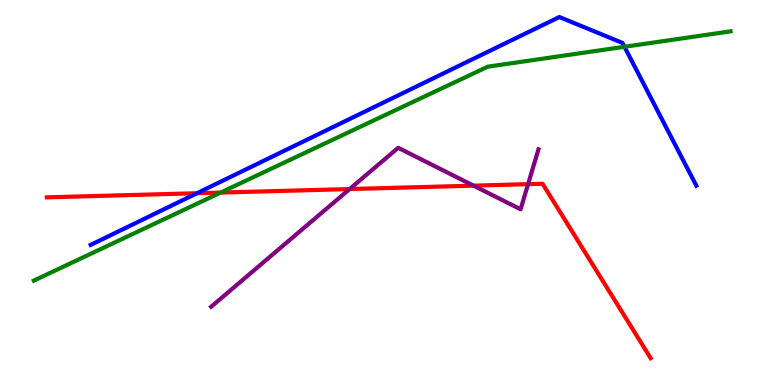[{'lines': ['blue', 'red'], 'intersections': [{'x': 2.54, 'y': 4.98}]}, {'lines': ['green', 'red'], 'intersections': [{'x': 2.85, 'y': 5.0}]}, {'lines': ['purple', 'red'], 'intersections': [{'x': 4.51, 'y': 5.09}, {'x': 6.11, 'y': 5.18}, {'x': 6.81, 'y': 5.22}]}, {'lines': ['blue', 'green'], 'intersections': [{'x': 8.06, 'y': 8.78}]}, {'lines': ['blue', 'purple'], 'intersections': []}, {'lines': ['green', 'purple'], 'intersections': []}]